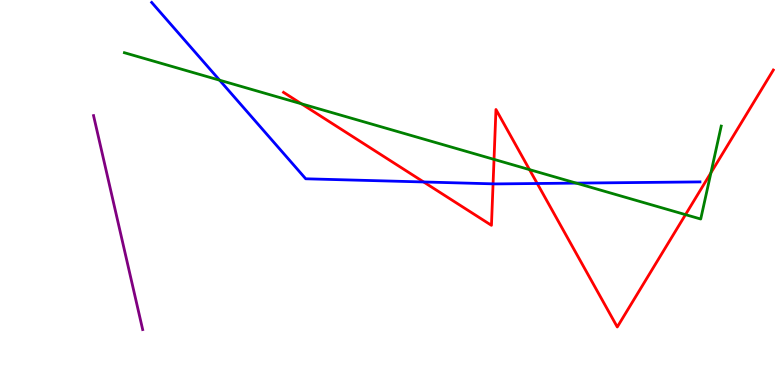[{'lines': ['blue', 'red'], 'intersections': [{'x': 5.47, 'y': 5.27}, {'x': 6.36, 'y': 5.22}, {'x': 6.93, 'y': 5.23}]}, {'lines': ['green', 'red'], 'intersections': [{'x': 3.89, 'y': 7.3}, {'x': 6.37, 'y': 5.86}, {'x': 6.83, 'y': 5.59}, {'x': 8.85, 'y': 4.42}, {'x': 9.17, 'y': 5.51}]}, {'lines': ['purple', 'red'], 'intersections': []}, {'lines': ['blue', 'green'], 'intersections': [{'x': 2.83, 'y': 7.92}, {'x': 7.44, 'y': 5.24}]}, {'lines': ['blue', 'purple'], 'intersections': []}, {'lines': ['green', 'purple'], 'intersections': []}]